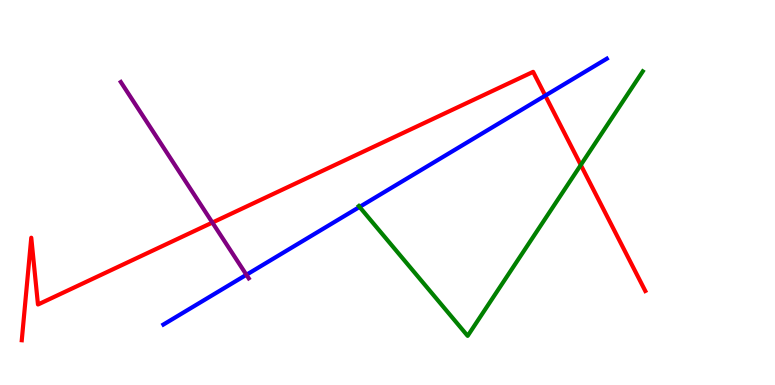[{'lines': ['blue', 'red'], 'intersections': [{'x': 7.04, 'y': 7.52}]}, {'lines': ['green', 'red'], 'intersections': [{'x': 7.49, 'y': 5.71}]}, {'lines': ['purple', 'red'], 'intersections': [{'x': 2.74, 'y': 4.22}]}, {'lines': ['blue', 'green'], 'intersections': [{'x': 4.64, 'y': 4.63}]}, {'lines': ['blue', 'purple'], 'intersections': [{'x': 3.18, 'y': 2.86}]}, {'lines': ['green', 'purple'], 'intersections': []}]